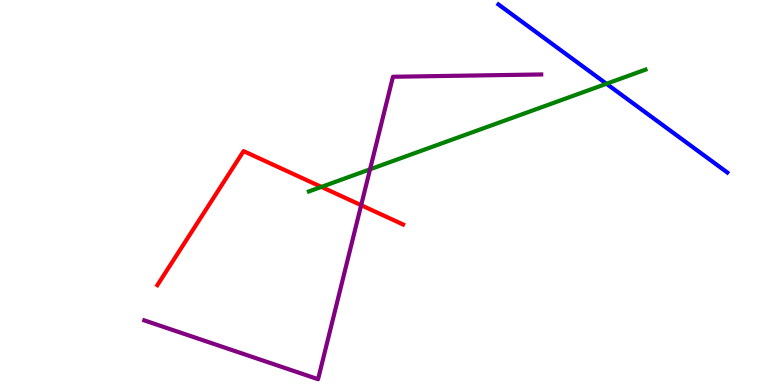[{'lines': ['blue', 'red'], 'intersections': []}, {'lines': ['green', 'red'], 'intersections': [{'x': 4.15, 'y': 5.15}]}, {'lines': ['purple', 'red'], 'intersections': [{'x': 4.66, 'y': 4.67}]}, {'lines': ['blue', 'green'], 'intersections': [{'x': 7.83, 'y': 7.82}]}, {'lines': ['blue', 'purple'], 'intersections': []}, {'lines': ['green', 'purple'], 'intersections': [{'x': 4.77, 'y': 5.6}]}]